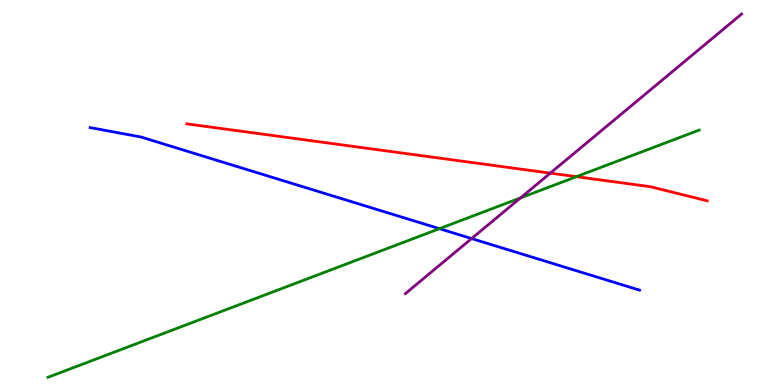[{'lines': ['blue', 'red'], 'intersections': []}, {'lines': ['green', 'red'], 'intersections': [{'x': 7.44, 'y': 5.41}]}, {'lines': ['purple', 'red'], 'intersections': [{'x': 7.1, 'y': 5.5}]}, {'lines': ['blue', 'green'], 'intersections': [{'x': 5.67, 'y': 4.06}]}, {'lines': ['blue', 'purple'], 'intersections': [{'x': 6.09, 'y': 3.8}]}, {'lines': ['green', 'purple'], 'intersections': [{'x': 6.72, 'y': 4.86}]}]